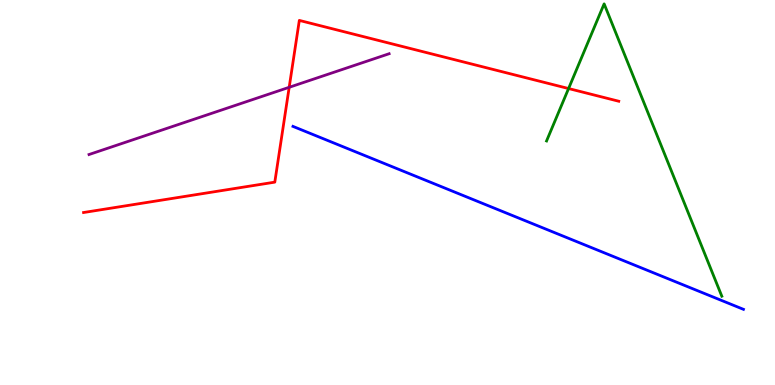[{'lines': ['blue', 'red'], 'intersections': []}, {'lines': ['green', 'red'], 'intersections': [{'x': 7.34, 'y': 7.7}]}, {'lines': ['purple', 'red'], 'intersections': [{'x': 3.73, 'y': 7.73}]}, {'lines': ['blue', 'green'], 'intersections': []}, {'lines': ['blue', 'purple'], 'intersections': []}, {'lines': ['green', 'purple'], 'intersections': []}]